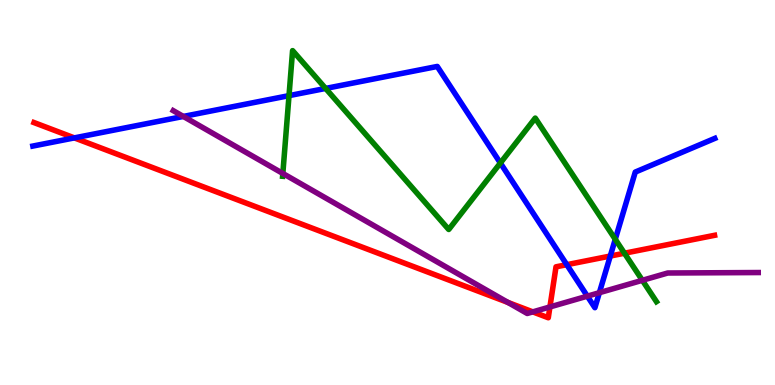[{'lines': ['blue', 'red'], 'intersections': [{'x': 0.959, 'y': 6.42}, {'x': 7.31, 'y': 3.13}, {'x': 7.87, 'y': 3.35}]}, {'lines': ['green', 'red'], 'intersections': [{'x': 8.06, 'y': 3.42}]}, {'lines': ['purple', 'red'], 'intersections': [{'x': 6.55, 'y': 2.14}, {'x': 6.87, 'y': 1.9}, {'x': 7.1, 'y': 2.03}]}, {'lines': ['blue', 'green'], 'intersections': [{'x': 3.73, 'y': 7.52}, {'x': 4.2, 'y': 7.7}, {'x': 6.46, 'y': 5.77}, {'x': 7.94, 'y': 3.78}]}, {'lines': ['blue', 'purple'], 'intersections': [{'x': 2.37, 'y': 6.98}, {'x': 7.58, 'y': 2.31}, {'x': 7.73, 'y': 2.4}]}, {'lines': ['green', 'purple'], 'intersections': [{'x': 3.65, 'y': 5.49}, {'x': 8.29, 'y': 2.72}]}]